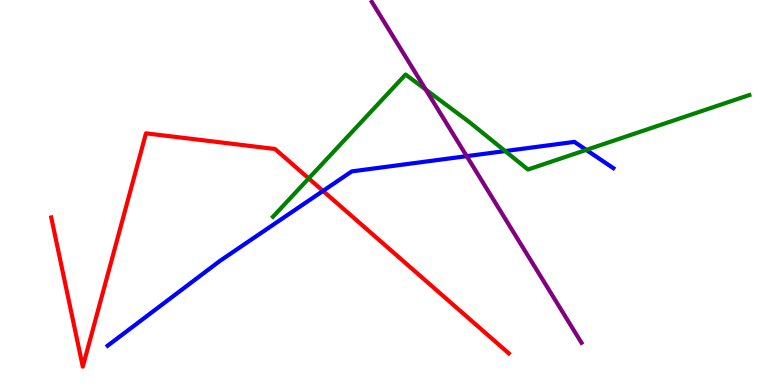[{'lines': ['blue', 'red'], 'intersections': [{'x': 4.17, 'y': 5.04}]}, {'lines': ['green', 'red'], 'intersections': [{'x': 3.98, 'y': 5.37}]}, {'lines': ['purple', 'red'], 'intersections': []}, {'lines': ['blue', 'green'], 'intersections': [{'x': 6.52, 'y': 6.08}, {'x': 7.56, 'y': 6.11}]}, {'lines': ['blue', 'purple'], 'intersections': [{'x': 6.02, 'y': 5.94}]}, {'lines': ['green', 'purple'], 'intersections': [{'x': 5.49, 'y': 7.67}]}]